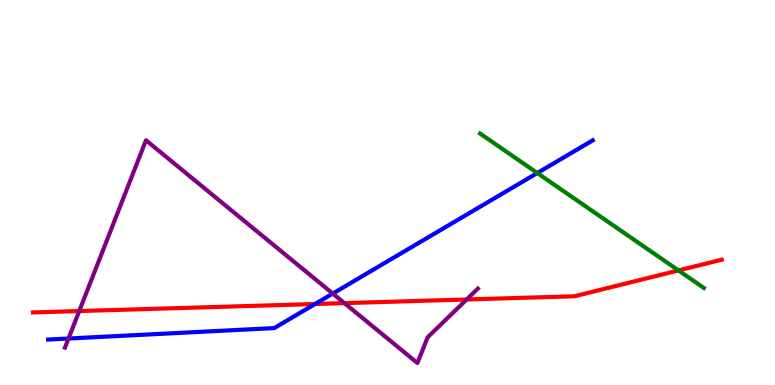[{'lines': ['blue', 'red'], 'intersections': [{'x': 4.07, 'y': 2.1}]}, {'lines': ['green', 'red'], 'intersections': [{'x': 8.75, 'y': 2.98}]}, {'lines': ['purple', 'red'], 'intersections': [{'x': 1.02, 'y': 1.92}, {'x': 4.44, 'y': 2.13}, {'x': 6.02, 'y': 2.22}]}, {'lines': ['blue', 'green'], 'intersections': [{'x': 6.93, 'y': 5.51}]}, {'lines': ['blue', 'purple'], 'intersections': [{'x': 0.884, 'y': 1.21}, {'x': 4.29, 'y': 2.37}]}, {'lines': ['green', 'purple'], 'intersections': []}]